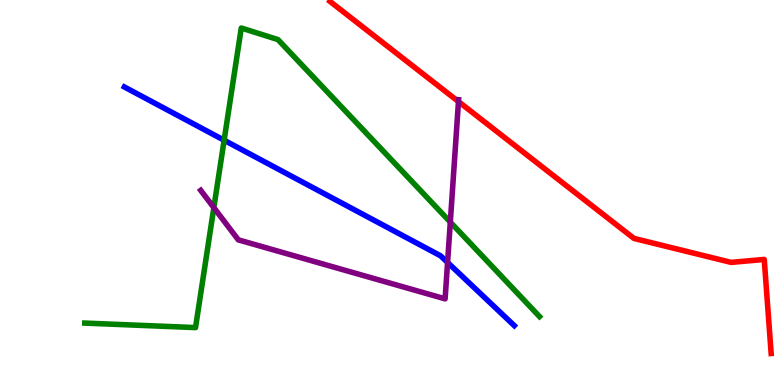[{'lines': ['blue', 'red'], 'intersections': []}, {'lines': ['green', 'red'], 'intersections': []}, {'lines': ['purple', 'red'], 'intersections': [{'x': 5.92, 'y': 7.36}]}, {'lines': ['blue', 'green'], 'intersections': [{'x': 2.89, 'y': 6.36}]}, {'lines': ['blue', 'purple'], 'intersections': [{'x': 5.78, 'y': 3.18}]}, {'lines': ['green', 'purple'], 'intersections': [{'x': 2.76, 'y': 4.61}, {'x': 5.81, 'y': 4.23}]}]